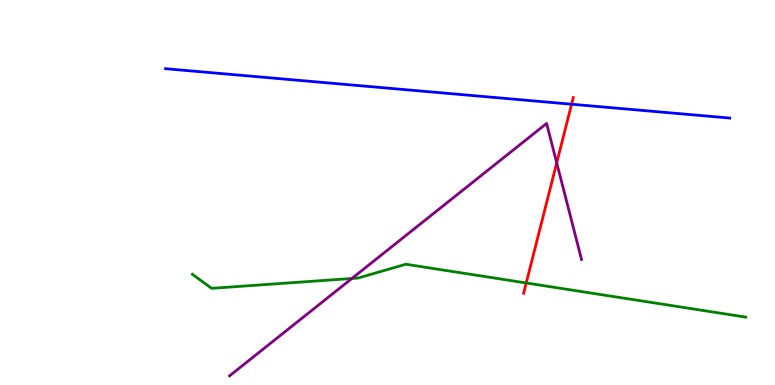[{'lines': ['blue', 'red'], 'intersections': [{'x': 7.38, 'y': 7.29}]}, {'lines': ['green', 'red'], 'intersections': [{'x': 6.79, 'y': 2.65}]}, {'lines': ['purple', 'red'], 'intersections': [{'x': 7.18, 'y': 5.77}]}, {'lines': ['blue', 'green'], 'intersections': []}, {'lines': ['blue', 'purple'], 'intersections': []}, {'lines': ['green', 'purple'], 'intersections': [{'x': 4.54, 'y': 2.77}]}]